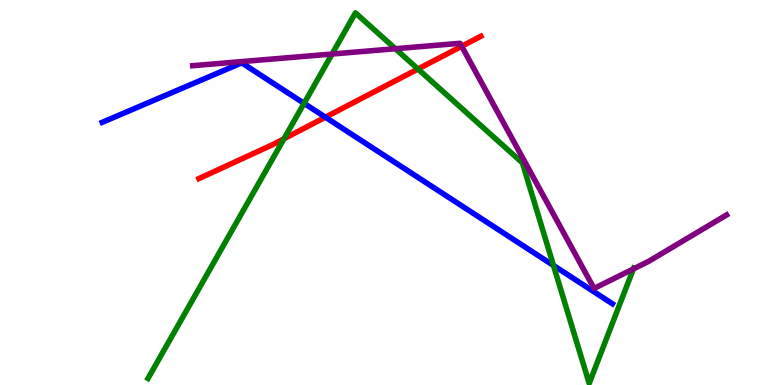[{'lines': ['blue', 'red'], 'intersections': [{'x': 4.2, 'y': 6.96}]}, {'lines': ['green', 'red'], 'intersections': [{'x': 3.66, 'y': 6.4}, {'x': 5.39, 'y': 8.21}]}, {'lines': ['purple', 'red'], 'intersections': [{'x': 5.96, 'y': 8.8}]}, {'lines': ['blue', 'green'], 'intersections': [{'x': 3.92, 'y': 7.32}, {'x': 7.14, 'y': 3.1}]}, {'lines': ['blue', 'purple'], 'intersections': []}, {'lines': ['green', 'purple'], 'intersections': [{'x': 4.28, 'y': 8.6}, {'x': 5.1, 'y': 8.73}, {'x': 8.17, 'y': 3.02}]}]